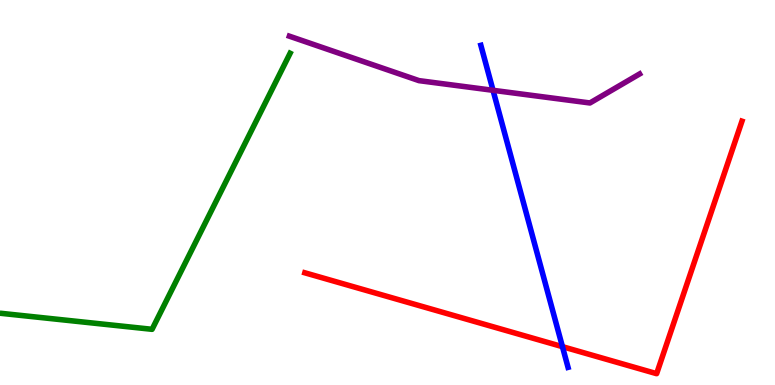[{'lines': ['blue', 'red'], 'intersections': [{'x': 7.26, 'y': 0.996}]}, {'lines': ['green', 'red'], 'intersections': []}, {'lines': ['purple', 'red'], 'intersections': []}, {'lines': ['blue', 'green'], 'intersections': []}, {'lines': ['blue', 'purple'], 'intersections': [{'x': 6.36, 'y': 7.65}]}, {'lines': ['green', 'purple'], 'intersections': []}]